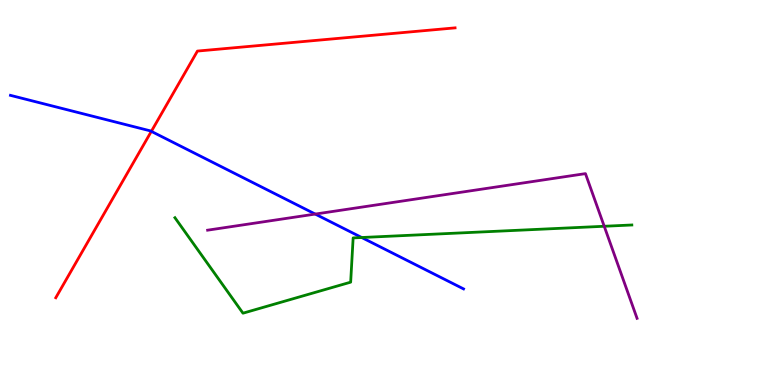[{'lines': ['blue', 'red'], 'intersections': [{'x': 1.95, 'y': 6.59}]}, {'lines': ['green', 'red'], 'intersections': []}, {'lines': ['purple', 'red'], 'intersections': []}, {'lines': ['blue', 'green'], 'intersections': [{'x': 4.67, 'y': 3.83}]}, {'lines': ['blue', 'purple'], 'intersections': [{'x': 4.07, 'y': 4.44}]}, {'lines': ['green', 'purple'], 'intersections': [{'x': 7.8, 'y': 4.12}]}]